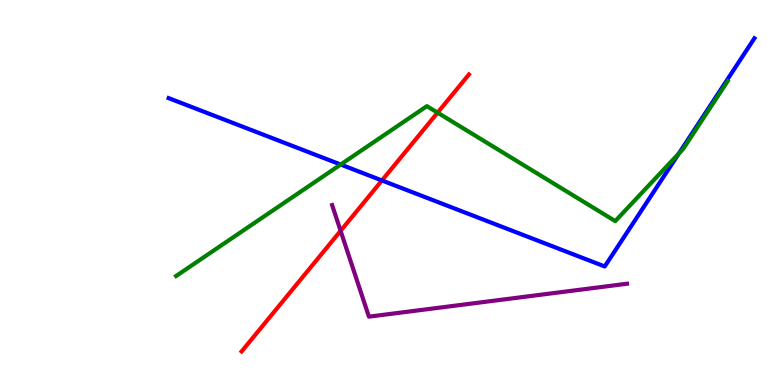[{'lines': ['blue', 'red'], 'intersections': [{'x': 4.93, 'y': 5.31}]}, {'lines': ['green', 'red'], 'intersections': [{'x': 5.65, 'y': 7.07}]}, {'lines': ['purple', 'red'], 'intersections': [{'x': 4.4, 'y': 4.0}]}, {'lines': ['blue', 'green'], 'intersections': [{'x': 4.4, 'y': 5.73}, {'x': 8.76, 'y': 6.01}]}, {'lines': ['blue', 'purple'], 'intersections': []}, {'lines': ['green', 'purple'], 'intersections': []}]